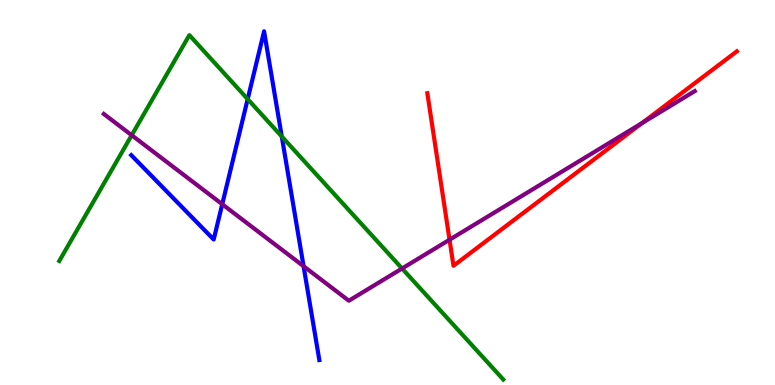[{'lines': ['blue', 'red'], 'intersections': []}, {'lines': ['green', 'red'], 'intersections': []}, {'lines': ['purple', 'red'], 'intersections': [{'x': 5.8, 'y': 3.77}, {'x': 8.28, 'y': 6.8}]}, {'lines': ['blue', 'green'], 'intersections': [{'x': 3.2, 'y': 7.43}, {'x': 3.64, 'y': 6.45}]}, {'lines': ['blue', 'purple'], 'intersections': [{'x': 2.87, 'y': 4.7}, {'x': 3.92, 'y': 3.09}]}, {'lines': ['green', 'purple'], 'intersections': [{'x': 1.7, 'y': 6.49}, {'x': 5.19, 'y': 3.03}]}]